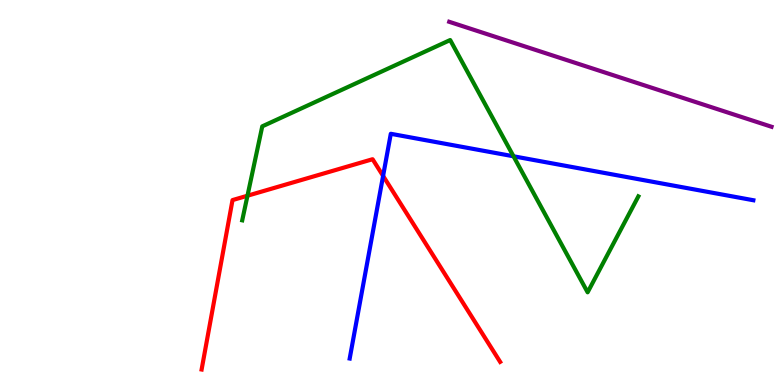[{'lines': ['blue', 'red'], 'intersections': [{'x': 4.94, 'y': 5.43}]}, {'lines': ['green', 'red'], 'intersections': [{'x': 3.19, 'y': 4.92}]}, {'lines': ['purple', 'red'], 'intersections': []}, {'lines': ['blue', 'green'], 'intersections': [{'x': 6.63, 'y': 5.94}]}, {'lines': ['blue', 'purple'], 'intersections': []}, {'lines': ['green', 'purple'], 'intersections': []}]